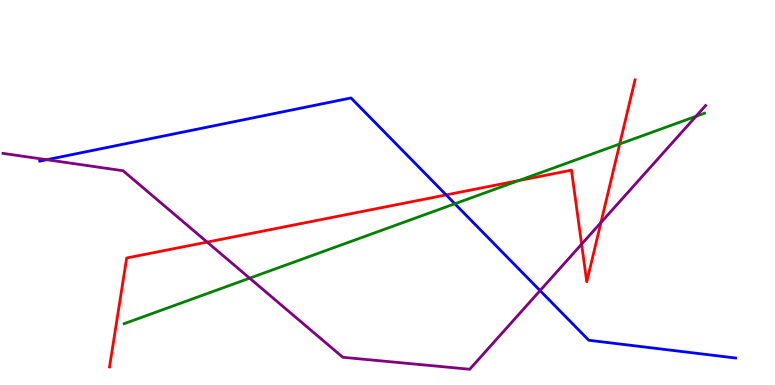[{'lines': ['blue', 'red'], 'intersections': [{'x': 5.76, 'y': 4.94}]}, {'lines': ['green', 'red'], 'intersections': [{'x': 6.7, 'y': 5.31}, {'x': 8.0, 'y': 6.26}]}, {'lines': ['purple', 'red'], 'intersections': [{'x': 2.67, 'y': 3.71}, {'x': 7.5, 'y': 3.66}, {'x': 7.75, 'y': 4.22}]}, {'lines': ['blue', 'green'], 'intersections': [{'x': 5.87, 'y': 4.71}]}, {'lines': ['blue', 'purple'], 'intersections': [{'x': 0.604, 'y': 5.85}, {'x': 6.97, 'y': 2.45}]}, {'lines': ['green', 'purple'], 'intersections': [{'x': 3.22, 'y': 2.77}, {'x': 8.98, 'y': 6.98}]}]